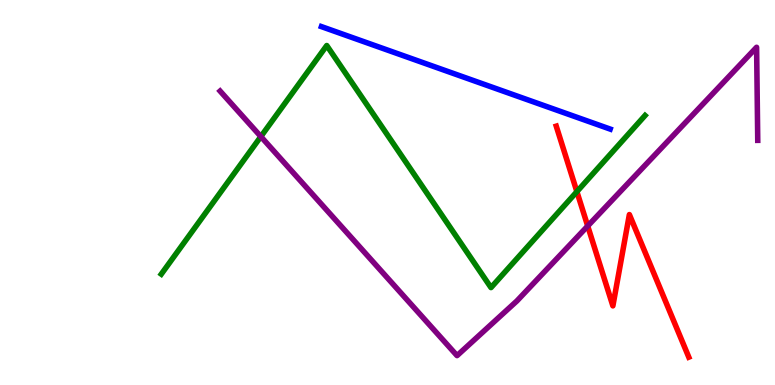[{'lines': ['blue', 'red'], 'intersections': []}, {'lines': ['green', 'red'], 'intersections': [{'x': 7.44, 'y': 5.02}]}, {'lines': ['purple', 'red'], 'intersections': [{'x': 7.58, 'y': 4.13}]}, {'lines': ['blue', 'green'], 'intersections': []}, {'lines': ['blue', 'purple'], 'intersections': []}, {'lines': ['green', 'purple'], 'intersections': [{'x': 3.37, 'y': 6.45}]}]